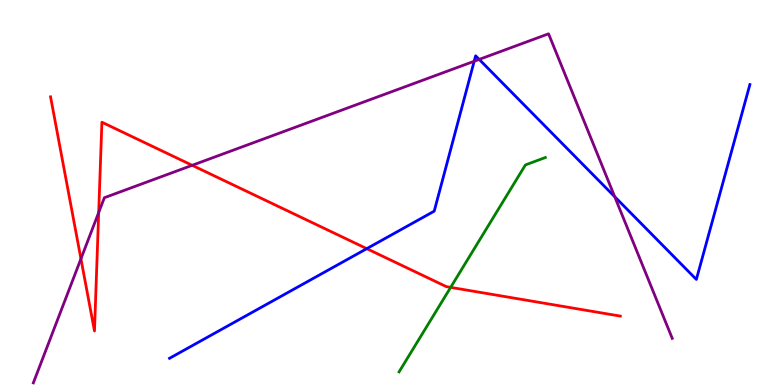[{'lines': ['blue', 'red'], 'intersections': [{'x': 4.73, 'y': 3.54}]}, {'lines': ['green', 'red'], 'intersections': [{'x': 5.81, 'y': 2.54}]}, {'lines': ['purple', 'red'], 'intersections': [{'x': 1.04, 'y': 3.28}, {'x': 1.27, 'y': 4.48}, {'x': 2.48, 'y': 5.71}]}, {'lines': ['blue', 'green'], 'intersections': []}, {'lines': ['blue', 'purple'], 'intersections': [{'x': 6.12, 'y': 8.41}, {'x': 6.18, 'y': 8.46}, {'x': 7.93, 'y': 4.89}]}, {'lines': ['green', 'purple'], 'intersections': []}]